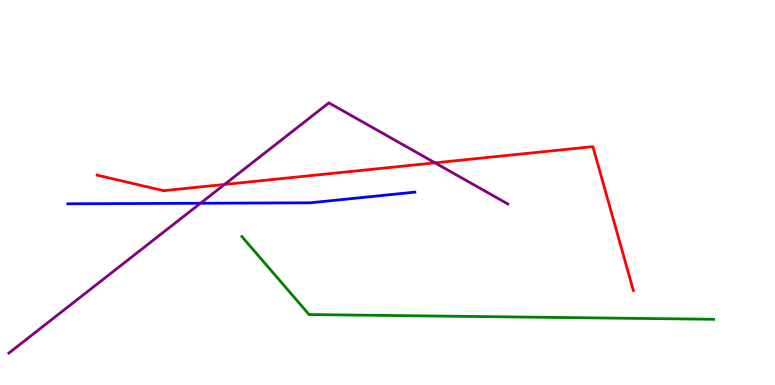[{'lines': ['blue', 'red'], 'intersections': []}, {'lines': ['green', 'red'], 'intersections': []}, {'lines': ['purple', 'red'], 'intersections': [{'x': 2.9, 'y': 5.21}, {'x': 5.61, 'y': 5.77}]}, {'lines': ['blue', 'green'], 'intersections': []}, {'lines': ['blue', 'purple'], 'intersections': [{'x': 2.59, 'y': 4.72}]}, {'lines': ['green', 'purple'], 'intersections': []}]